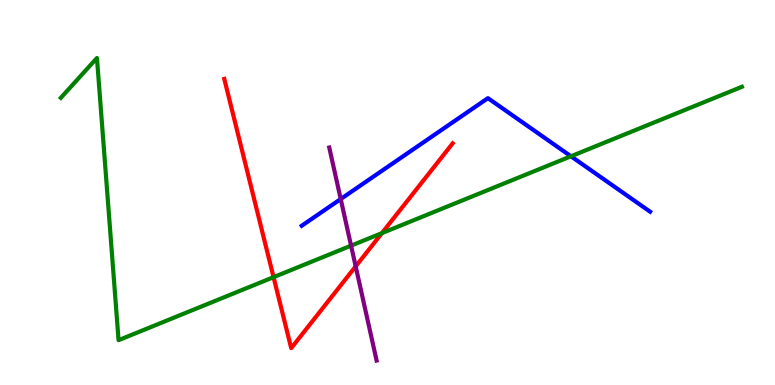[{'lines': ['blue', 'red'], 'intersections': []}, {'lines': ['green', 'red'], 'intersections': [{'x': 3.53, 'y': 2.8}, {'x': 4.93, 'y': 3.94}]}, {'lines': ['purple', 'red'], 'intersections': [{'x': 4.59, 'y': 3.08}]}, {'lines': ['blue', 'green'], 'intersections': [{'x': 7.37, 'y': 5.94}]}, {'lines': ['blue', 'purple'], 'intersections': [{'x': 4.4, 'y': 4.83}]}, {'lines': ['green', 'purple'], 'intersections': [{'x': 4.53, 'y': 3.62}]}]